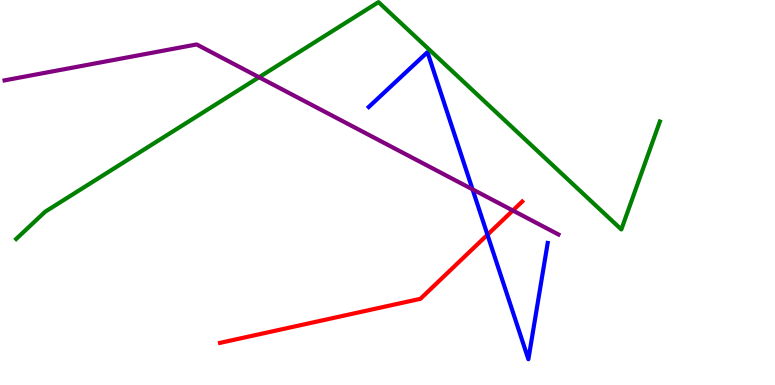[{'lines': ['blue', 'red'], 'intersections': [{'x': 6.29, 'y': 3.9}]}, {'lines': ['green', 'red'], 'intersections': []}, {'lines': ['purple', 'red'], 'intersections': [{'x': 6.62, 'y': 4.53}]}, {'lines': ['blue', 'green'], 'intersections': []}, {'lines': ['blue', 'purple'], 'intersections': [{'x': 6.1, 'y': 5.08}]}, {'lines': ['green', 'purple'], 'intersections': [{'x': 3.34, 'y': 7.99}]}]